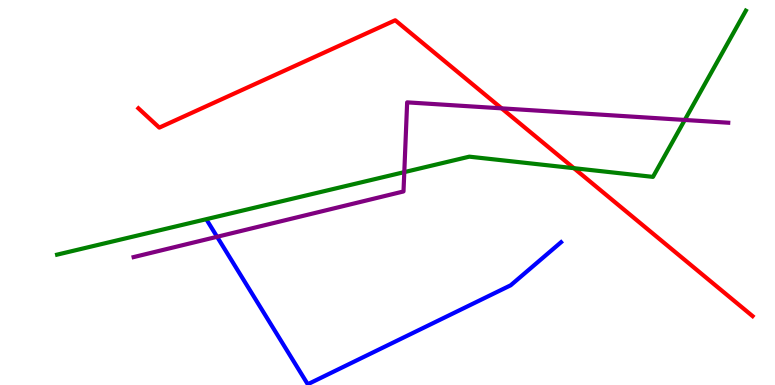[{'lines': ['blue', 'red'], 'intersections': []}, {'lines': ['green', 'red'], 'intersections': [{'x': 7.41, 'y': 5.63}]}, {'lines': ['purple', 'red'], 'intersections': [{'x': 6.47, 'y': 7.19}]}, {'lines': ['blue', 'green'], 'intersections': []}, {'lines': ['blue', 'purple'], 'intersections': [{'x': 2.8, 'y': 3.85}]}, {'lines': ['green', 'purple'], 'intersections': [{'x': 5.22, 'y': 5.53}, {'x': 8.84, 'y': 6.88}]}]